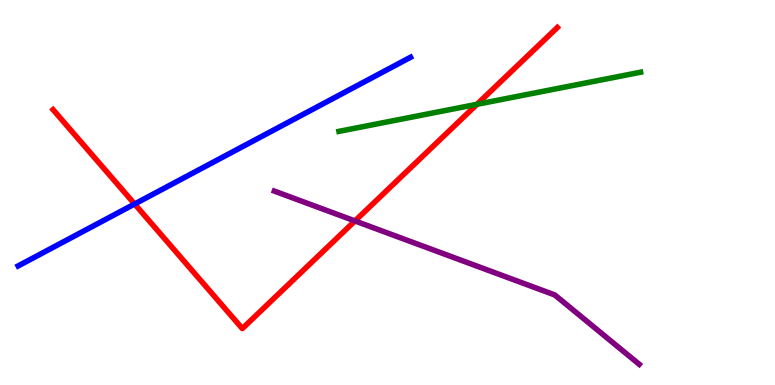[{'lines': ['blue', 'red'], 'intersections': [{'x': 1.74, 'y': 4.7}]}, {'lines': ['green', 'red'], 'intersections': [{'x': 6.15, 'y': 7.29}]}, {'lines': ['purple', 'red'], 'intersections': [{'x': 4.58, 'y': 4.26}]}, {'lines': ['blue', 'green'], 'intersections': []}, {'lines': ['blue', 'purple'], 'intersections': []}, {'lines': ['green', 'purple'], 'intersections': []}]